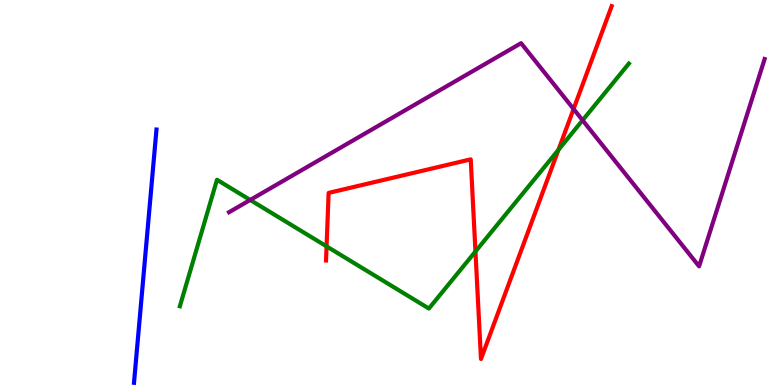[{'lines': ['blue', 'red'], 'intersections': []}, {'lines': ['green', 'red'], 'intersections': [{'x': 4.21, 'y': 3.6}, {'x': 6.13, 'y': 3.47}, {'x': 7.21, 'y': 6.11}]}, {'lines': ['purple', 'red'], 'intersections': [{'x': 7.4, 'y': 7.17}]}, {'lines': ['blue', 'green'], 'intersections': []}, {'lines': ['blue', 'purple'], 'intersections': []}, {'lines': ['green', 'purple'], 'intersections': [{'x': 3.23, 'y': 4.81}, {'x': 7.52, 'y': 6.88}]}]